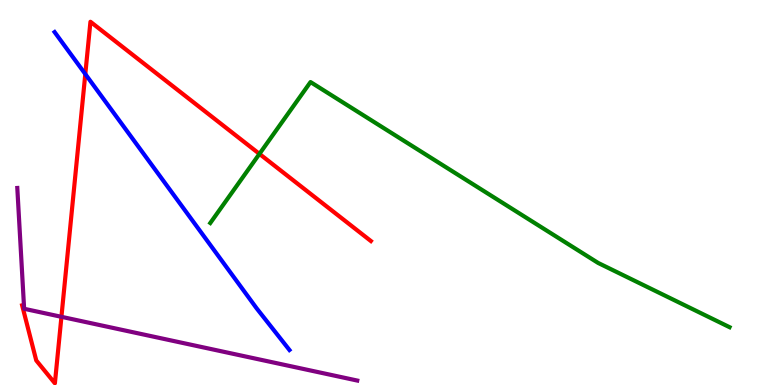[{'lines': ['blue', 'red'], 'intersections': [{'x': 1.1, 'y': 8.08}]}, {'lines': ['green', 'red'], 'intersections': [{'x': 3.35, 'y': 6.0}]}, {'lines': ['purple', 'red'], 'intersections': [{'x': 0.793, 'y': 1.77}]}, {'lines': ['blue', 'green'], 'intersections': []}, {'lines': ['blue', 'purple'], 'intersections': []}, {'lines': ['green', 'purple'], 'intersections': []}]